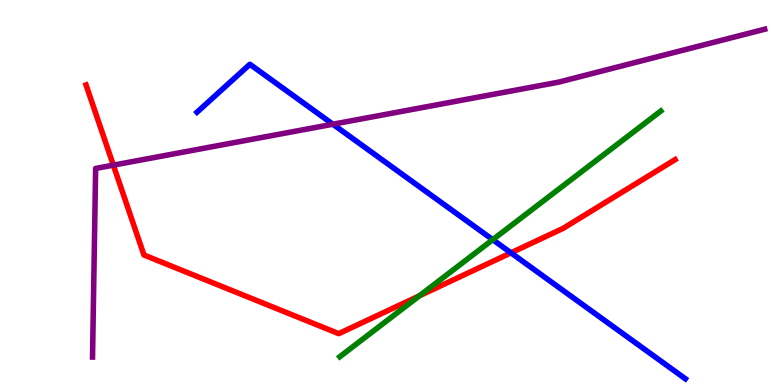[{'lines': ['blue', 'red'], 'intersections': [{'x': 6.59, 'y': 3.43}]}, {'lines': ['green', 'red'], 'intersections': [{'x': 5.41, 'y': 2.32}]}, {'lines': ['purple', 'red'], 'intersections': [{'x': 1.46, 'y': 5.71}]}, {'lines': ['blue', 'green'], 'intersections': [{'x': 6.36, 'y': 3.77}]}, {'lines': ['blue', 'purple'], 'intersections': [{'x': 4.3, 'y': 6.77}]}, {'lines': ['green', 'purple'], 'intersections': []}]